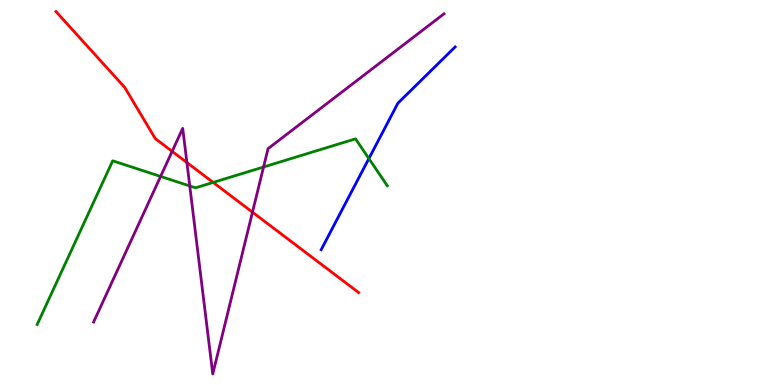[{'lines': ['blue', 'red'], 'intersections': []}, {'lines': ['green', 'red'], 'intersections': [{'x': 2.75, 'y': 5.26}]}, {'lines': ['purple', 'red'], 'intersections': [{'x': 2.22, 'y': 6.07}, {'x': 2.41, 'y': 5.78}, {'x': 3.26, 'y': 4.49}]}, {'lines': ['blue', 'green'], 'intersections': [{'x': 4.76, 'y': 5.88}]}, {'lines': ['blue', 'purple'], 'intersections': []}, {'lines': ['green', 'purple'], 'intersections': [{'x': 2.07, 'y': 5.42}, {'x': 2.45, 'y': 5.17}, {'x': 3.4, 'y': 5.66}]}]